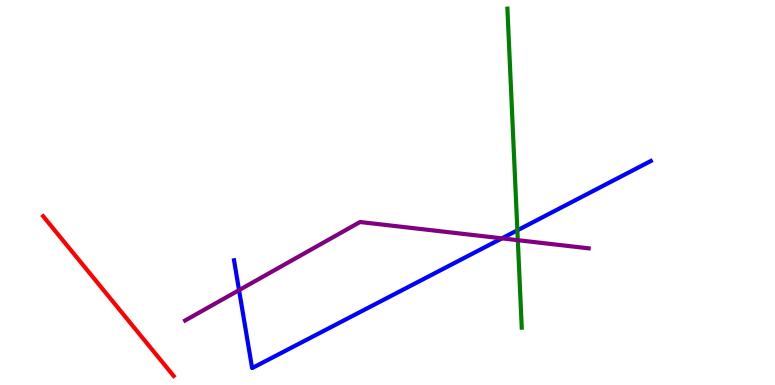[{'lines': ['blue', 'red'], 'intersections': []}, {'lines': ['green', 'red'], 'intersections': []}, {'lines': ['purple', 'red'], 'intersections': []}, {'lines': ['blue', 'green'], 'intersections': [{'x': 6.68, 'y': 4.02}]}, {'lines': ['blue', 'purple'], 'intersections': [{'x': 3.08, 'y': 2.46}, {'x': 6.48, 'y': 3.81}]}, {'lines': ['green', 'purple'], 'intersections': [{'x': 6.68, 'y': 3.76}]}]